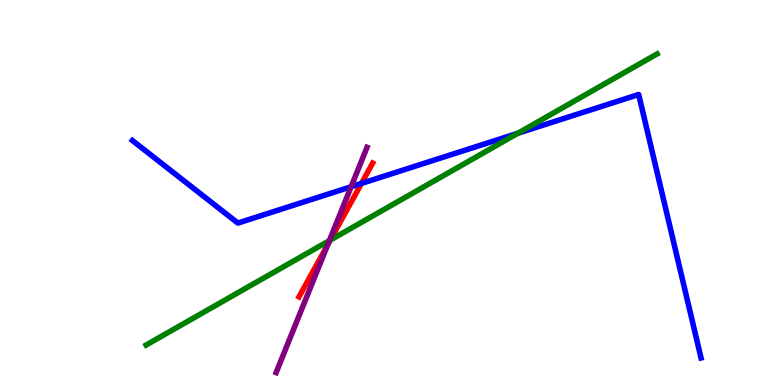[{'lines': ['blue', 'red'], 'intersections': [{'x': 4.66, 'y': 5.24}]}, {'lines': ['green', 'red'], 'intersections': [{'x': 4.26, 'y': 3.76}]}, {'lines': ['purple', 'red'], 'intersections': [{'x': 4.23, 'y': 3.65}]}, {'lines': ['blue', 'green'], 'intersections': [{'x': 6.68, 'y': 6.54}]}, {'lines': ['blue', 'purple'], 'intersections': [{'x': 4.53, 'y': 5.15}]}, {'lines': ['green', 'purple'], 'intersections': [{'x': 4.25, 'y': 3.75}]}]